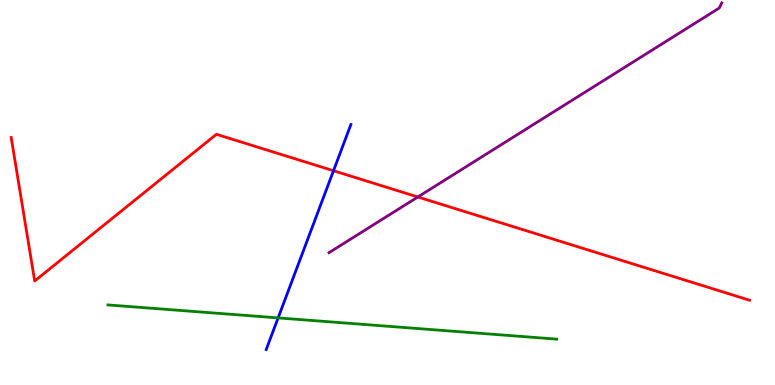[{'lines': ['blue', 'red'], 'intersections': [{'x': 4.3, 'y': 5.57}]}, {'lines': ['green', 'red'], 'intersections': []}, {'lines': ['purple', 'red'], 'intersections': [{'x': 5.39, 'y': 4.88}]}, {'lines': ['blue', 'green'], 'intersections': [{'x': 3.59, 'y': 1.74}]}, {'lines': ['blue', 'purple'], 'intersections': []}, {'lines': ['green', 'purple'], 'intersections': []}]